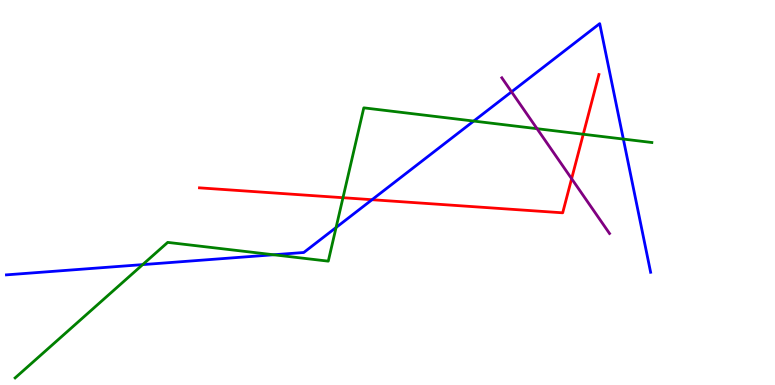[{'lines': ['blue', 'red'], 'intersections': [{'x': 4.8, 'y': 4.81}]}, {'lines': ['green', 'red'], 'intersections': [{'x': 4.43, 'y': 4.86}, {'x': 7.53, 'y': 6.51}]}, {'lines': ['purple', 'red'], 'intersections': [{'x': 7.38, 'y': 5.36}]}, {'lines': ['blue', 'green'], 'intersections': [{'x': 1.84, 'y': 3.13}, {'x': 3.53, 'y': 3.38}, {'x': 4.34, 'y': 4.09}, {'x': 6.11, 'y': 6.86}, {'x': 8.04, 'y': 6.39}]}, {'lines': ['blue', 'purple'], 'intersections': [{'x': 6.6, 'y': 7.61}]}, {'lines': ['green', 'purple'], 'intersections': [{'x': 6.93, 'y': 6.66}]}]